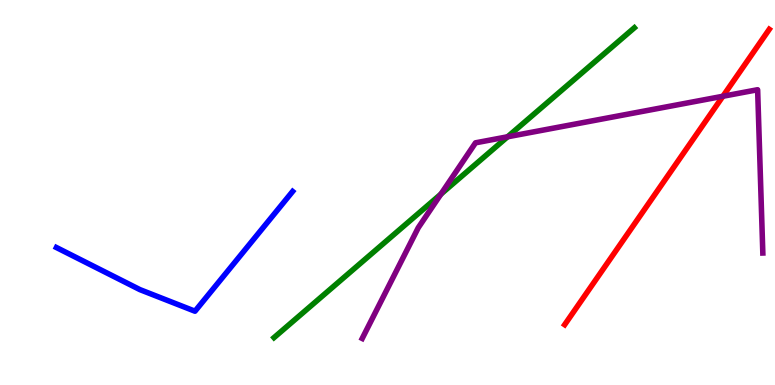[{'lines': ['blue', 'red'], 'intersections': []}, {'lines': ['green', 'red'], 'intersections': []}, {'lines': ['purple', 'red'], 'intersections': [{'x': 9.33, 'y': 7.5}]}, {'lines': ['blue', 'green'], 'intersections': []}, {'lines': ['blue', 'purple'], 'intersections': []}, {'lines': ['green', 'purple'], 'intersections': [{'x': 5.69, 'y': 4.96}, {'x': 6.55, 'y': 6.45}]}]